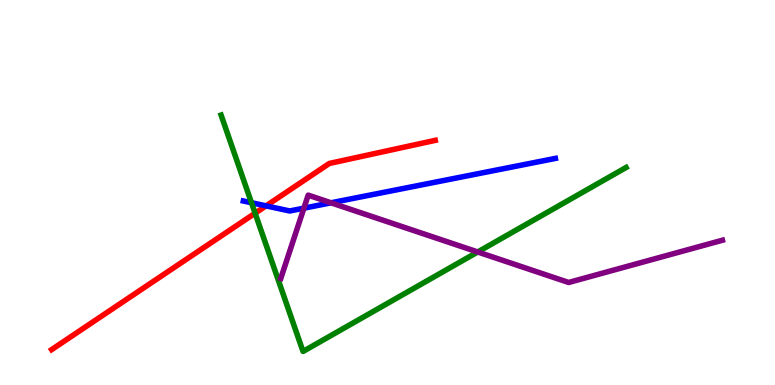[{'lines': ['blue', 'red'], 'intersections': [{'x': 3.43, 'y': 4.65}]}, {'lines': ['green', 'red'], 'intersections': [{'x': 3.29, 'y': 4.46}]}, {'lines': ['purple', 'red'], 'intersections': []}, {'lines': ['blue', 'green'], 'intersections': [{'x': 3.24, 'y': 4.73}]}, {'lines': ['blue', 'purple'], 'intersections': [{'x': 3.92, 'y': 4.59}, {'x': 4.27, 'y': 4.73}]}, {'lines': ['green', 'purple'], 'intersections': [{'x': 6.16, 'y': 3.46}]}]